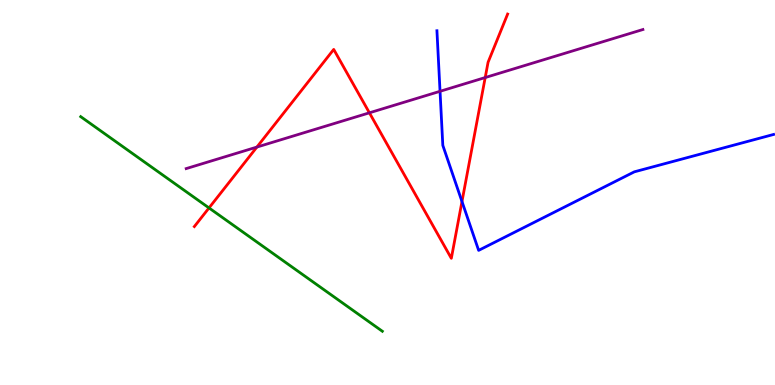[{'lines': ['blue', 'red'], 'intersections': [{'x': 5.96, 'y': 4.77}]}, {'lines': ['green', 'red'], 'intersections': [{'x': 2.7, 'y': 4.6}]}, {'lines': ['purple', 'red'], 'intersections': [{'x': 3.31, 'y': 6.18}, {'x': 4.77, 'y': 7.07}, {'x': 6.26, 'y': 7.99}]}, {'lines': ['blue', 'green'], 'intersections': []}, {'lines': ['blue', 'purple'], 'intersections': [{'x': 5.68, 'y': 7.63}]}, {'lines': ['green', 'purple'], 'intersections': []}]